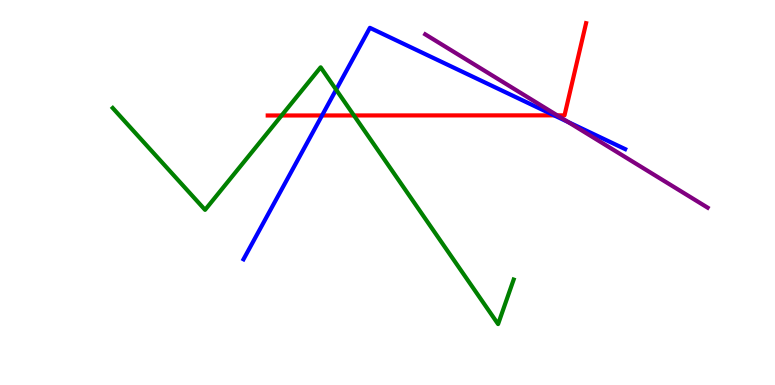[{'lines': ['blue', 'red'], 'intersections': [{'x': 4.16, 'y': 7.0}, {'x': 7.15, 'y': 7.0}]}, {'lines': ['green', 'red'], 'intersections': [{'x': 3.63, 'y': 7.0}, {'x': 4.57, 'y': 7.0}]}, {'lines': ['purple', 'red'], 'intersections': [{'x': 7.19, 'y': 7.0}]}, {'lines': ['blue', 'green'], 'intersections': [{'x': 4.34, 'y': 7.67}]}, {'lines': ['blue', 'purple'], 'intersections': [{'x': 7.33, 'y': 6.83}]}, {'lines': ['green', 'purple'], 'intersections': []}]